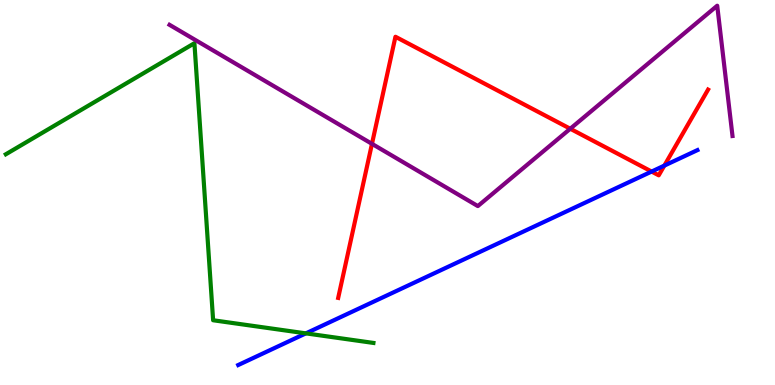[{'lines': ['blue', 'red'], 'intersections': [{'x': 8.41, 'y': 5.54}, {'x': 8.57, 'y': 5.7}]}, {'lines': ['green', 'red'], 'intersections': []}, {'lines': ['purple', 'red'], 'intersections': [{'x': 4.8, 'y': 6.26}, {'x': 7.36, 'y': 6.66}]}, {'lines': ['blue', 'green'], 'intersections': [{'x': 3.95, 'y': 1.34}]}, {'lines': ['blue', 'purple'], 'intersections': []}, {'lines': ['green', 'purple'], 'intersections': []}]